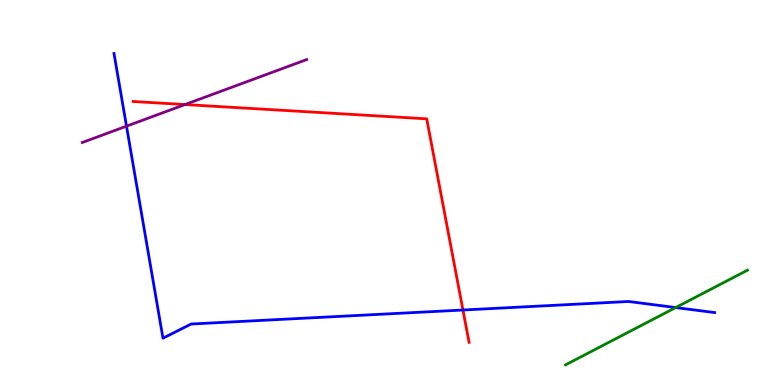[{'lines': ['blue', 'red'], 'intersections': [{'x': 5.97, 'y': 1.95}]}, {'lines': ['green', 'red'], 'intersections': []}, {'lines': ['purple', 'red'], 'intersections': [{'x': 2.39, 'y': 7.28}]}, {'lines': ['blue', 'green'], 'intersections': [{'x': 8.72, 'y': 2.01}]}, {'lines': ['blue', 'purple'], 'intersections': [{'x': 1.63, 'y': 6.72}]}, {'lines': ['green', 'purple'], 'intersections': []}]